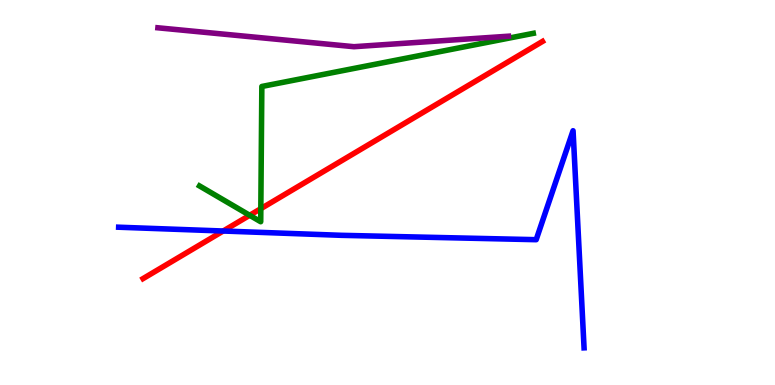[{'lines': ['blue', 'red'], 'intersections': [{'x': 2.88, 'y': 4.0}]}, {'lines': ['green', 'red'], 'intersections': [{'x': 3.22, 'y': 4.41}, {'x': 3.37, 'y': 4.58}]}, {'lines': ['purple', 'red'], 'intersections': []}, {'lines': ['blue', 'green'], 'intersections': []}, {'lines': ['blue', 'purple'], 'intersections': []}, {'lines': ['green', 'purple'], 'intersections': []}]